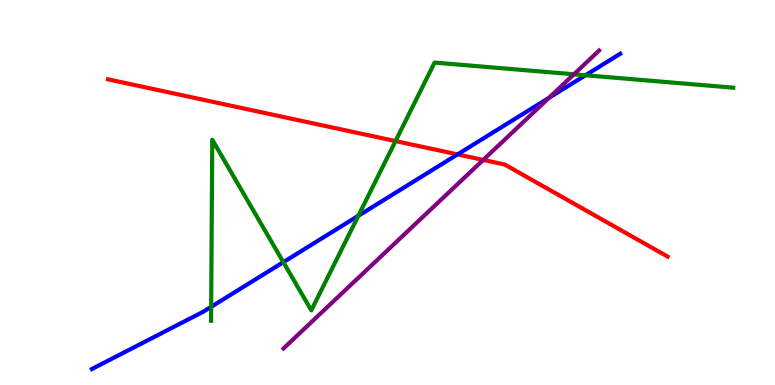[{'lines': ['blue', 'red'], 'intersections': [{'x': 5.9, 'y': 5.99}]}, {'lines': ['green', 'red'], 'intersections': [{'x': 5.1, 'y': 6.34}]}, {'lines': ['purple', 'red'], 'intersections': [{'x': 6.24, 'y': 5.85}]}, {'lines': ['blue', 'green'], 'intersections': [{'x': 2.72, 'y': 2.03}, {'x': 3.66, 'y': 3.19}, {'x': 4.62, 'y': 4.4}, {'x': 7.55, 'y': 8.05}]}, {'lines': ['blue', 'purple'], 'intersections': [{'x': 7.08, 'y': 7.46}]}, {'lines': ['green', 'purple'], 'intersections': [{'x': 7.41, 'y': 8.07}]}]